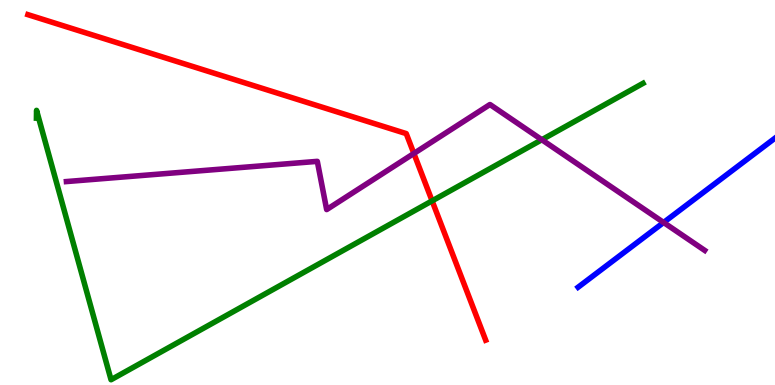[{'lines': ['blue', 'red'], 'intersections': []}, {'lines': ['green', 'red'], 'intersections': [{'x': 5.58, 'y': 4.78}]}, {'lines': ['purple', 'red'], 'intersections': [{'x': 5.34, 'y': 6.01}]}, {'lines': ['blue', 'green'], 'intersections': []}, {'lines': ['blue', 'purple'], 'intersections': [{'x': 8.56, 'y': 4.22}]}, {'lines': ['green', 'purple'], 'intersections': [{'x': 6.99, 'y': 6.37}]}]